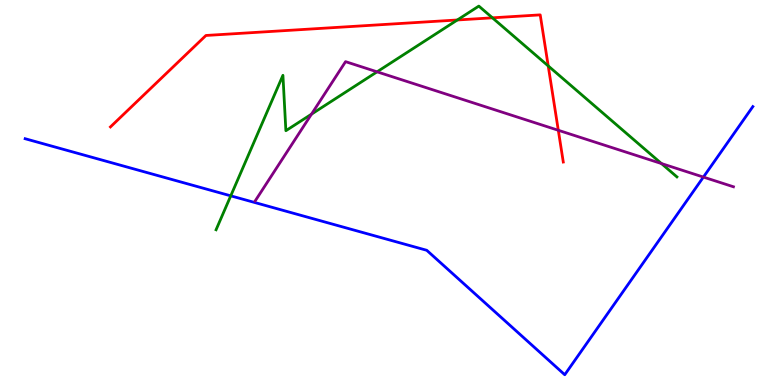[{'lines': ['blue', 'red'], 'intersections': []}, {'lines': ['green', 'red'], 'intersections': [{'x': 5.9, 'y': 9.48}, {'x': 6.35, 'y': 9.54}, {'x': 7.07, 'y': 8.29}]}, {'lines': ['purple', 'red'], 'intersections': [{'x': 7.2, 'y': 6.62}]}, {'lines': ['blue', 'green'], 'intersections': [{'x': 2.98, 'y': 4.91}]}, {'lines': ['blue', 'purple'], 'intersections': [{'x': 9.08, 'y': 5.4}]}, {'lines': ['green', 'purple'], 'intersections': [{'x': 4.02, 'y': 7.03}, {'x': 4.87, 'y': 8.13}, {'x': 8.53, 'y': 5.75}]}]